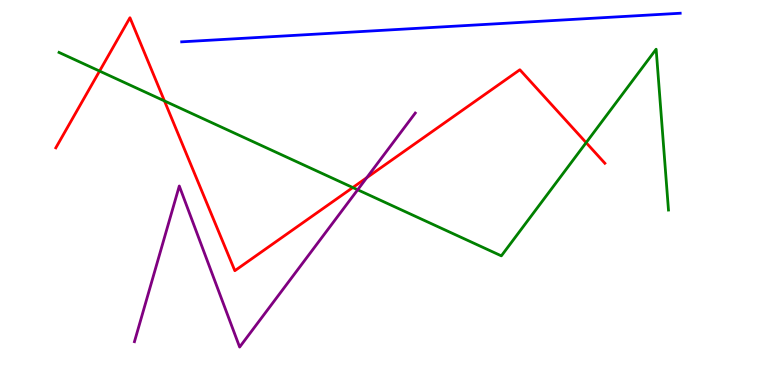[{'lines': ['blue', 'red'], 'intersections': []}, {'lines': ['green', 'red'], 'intersections': [{'x': 1.28, 'y': 8.15}, {'x': 2.12, 'y': 7.38}, {'x': 4.55, 'y': 5.13}, {'x': 7.56, 'y': 6.29}]}, {'lines': ['purple', 'red'], 'intersections': [{'x': 4.73, 'y': 5.38}]}, {'lines': ['blue', 'green'], 'intersections': []}, {'lines': ['blue', 'purple'], 'intersections': []}, {'lines': ['green', 'purple'], 'intersections': [{'x': 4.62, 'y': 5.07}]}]